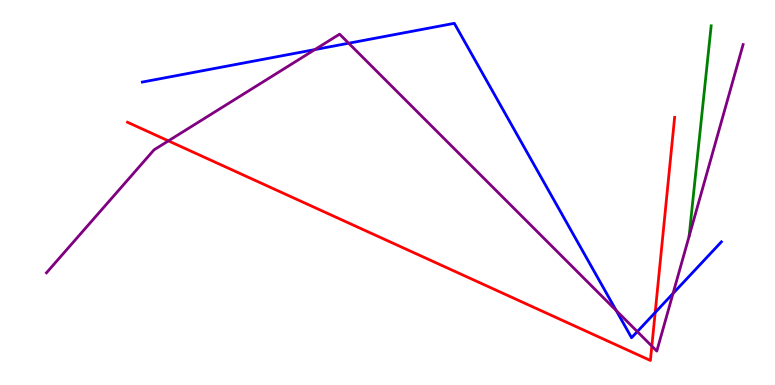[{'lines': ['blue', 'red'], 'intersections': [{'x': 8.45, 'y': 1.88}]}, {'lines': ['green', 'red'], 'intersections': []}, {'lines': ['purple', 'red'], 'intersections': [{'x': 2.17, 'y': 6.34}, {'x': 8.41, 'y': 1.01}]}, {'lines': ['blue', 'green'], 'intersections': []}, {'lines': ['blue', 'purple'], 'intersections': [{'x': 4.06, 'y': 8.71}, {'x': 4.5, 'y': 8.88}, {'x': 7.95, 'y': 1.93}, {'x': 8.22, 'y': 1.39}, {'x': 8.68, 'y': 2.38}]}, {'lines': ['green', 'purple'], 'intersections': []}]